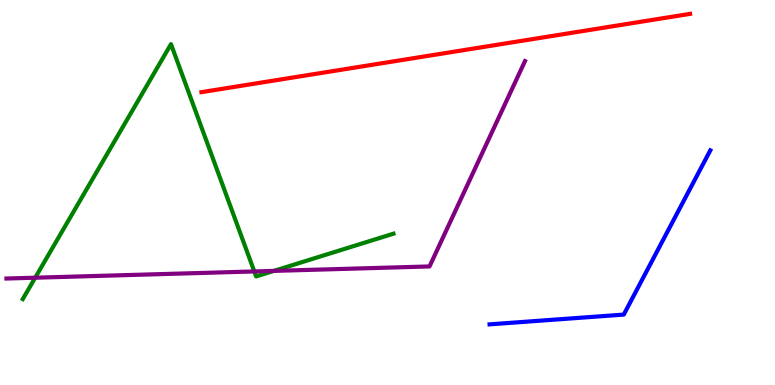[{'lines': ['blue', 'red'], 'intersections': []}, {'lines': ['green', 'red'], 'intersections': []}, {'lines': ['purple', 'red'], 'intersections': []}, {'lines': ['blue', 'green'], 'intersections': []}, {'lines': ['blue', 'purple'], 'intersections': []}, {'lines': ['green', 'purple'], 'intersections': [{'x': 0.454, 'y': 2.79}, {'x': 3.28, 'y': 2.95}, {'x': 3.53, 'y': 2.96}]}]